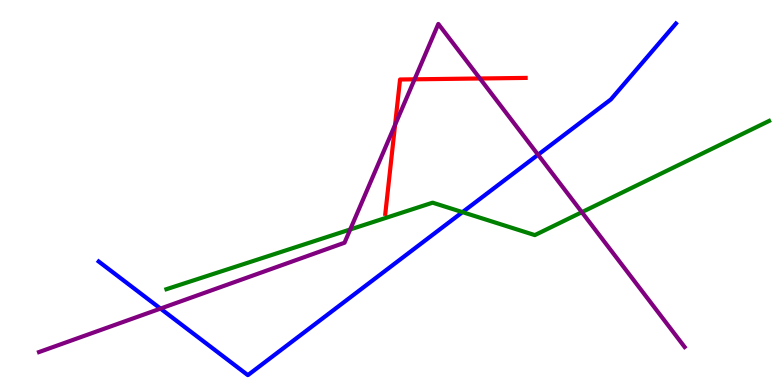[{'lines': ['blue', 'red'], 'intersections': []}, {'lines': ['green', 'red'], 'intersections': []}, {'lines': ['purple', 'red'], 'intersections': [{'x': 5.1, 'y': 6.76}, {'x': 5.35, 'y': 7.94}, {'x': 6.19, 'y': 7.96}]}, {'lines': ['blue', 'green'], 'intersections': [{'x': 5.97, 'y': 4.49}]}, {'lines': ['blue', 'purple'], 'intersections': [{'x': 2.07, 'y': 1.98}, {'x': 6.94, 'y': 5.98}]}, {'lines': ['green', 'purple'], 'intersections': [{'x': 4.52, 'y': 4.04}, {'x': 7.51, 'y': 4.49}]}]